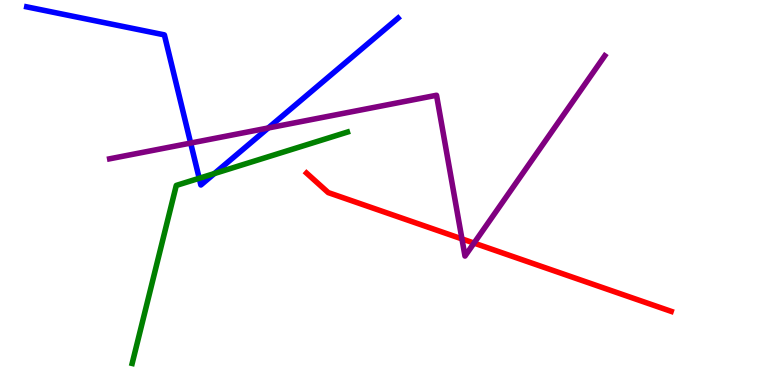[{'lines': ['blue', 'red'], 'intersections': []}, {'lines': ['green', 'red'], 'intersections': []}, {'lines': ['purple', 'red'], 'intersections': [{'x': 5.96, 'y': 3.79}, {'x': 6.12, 'y': 3.69}]}, {'lines': ['blue', 'green'], 'intersections': [{'x': 2.57, 'y': 5.37}, {'x': 2.77, 'y': 5.49}]}, {'lines': ['blue', 'purple'], 'intersections': [{'x': 2.46, 'y': 6.28}, {'x': 3.46, 'y': 6.68}]}, {'lines': ['green', 'purple'], 'intersections': []}]